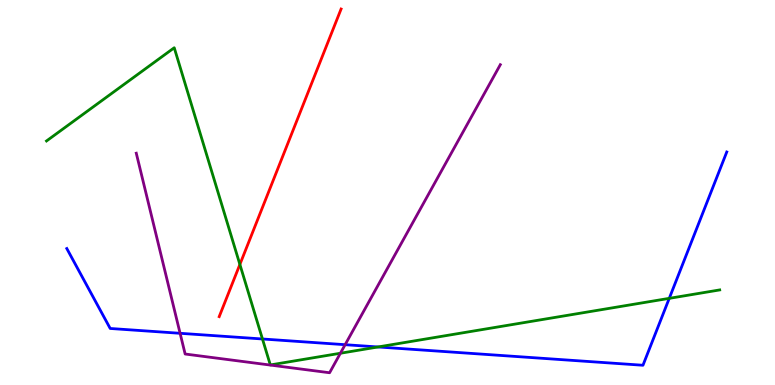[{'lines': ['blue', 'red'], 'intersections': []}, {'lines': ['green', 'red'], 'intersections': [{'x': 3.1, 'y': 3.13}]}, {'lines': ['purple', 'red'], 'intersections': []}, {'lines': ['blue', 'green'], 'intersections': [{'x': 3.39, 'y': 1.2}, {'x': 4.88, 'y': 0.988}, {'x': 8.64, 'y': 2.25}]}, {'lines': ['blue', 'purple'], 'intersections': [{'x': 2.32, 'y': 1.34}, {'x': 4.45, 'y': 1.05}]}, {'lines': ['green', 'purple'], 'intersections': [{'x': 4.39, 'y': 0.825}]}]